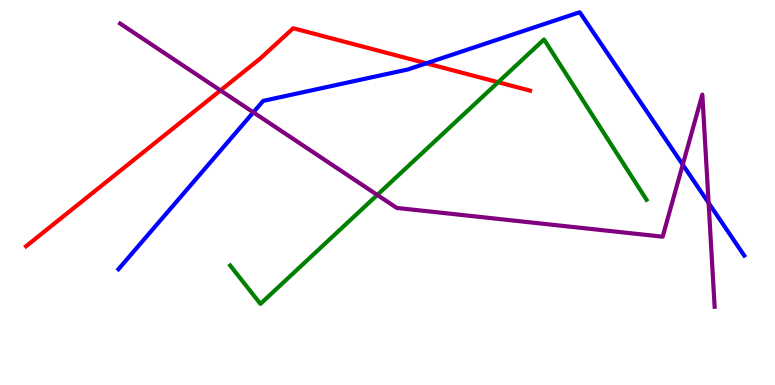[{'lines': ['blue', 'red'], 'intersections': [{'x': 5.5, 'y': 8.36}]}, {'lines': ['green', 'red'], 'intersections': [{'x': 6.43, 'y': 7.86}]}, {'lines': ['purple', 'red'], 'intersections': [{'x': 2.84, 'y': 7.65}]}, {'lines': ['blue', 'green'], 'intersections': []}, {'lines': ['blue', 'purple'], 'intersections': [{'x': 3.27, 'y': 7.08}, {'x': 8.81, 'y': 5.72}, {'x': 9.14, 'y': 4.73}]}, {'lines': ['green', 'purple'], 'intersections': [{'x': 4.87, 'y': 4.94}]}]